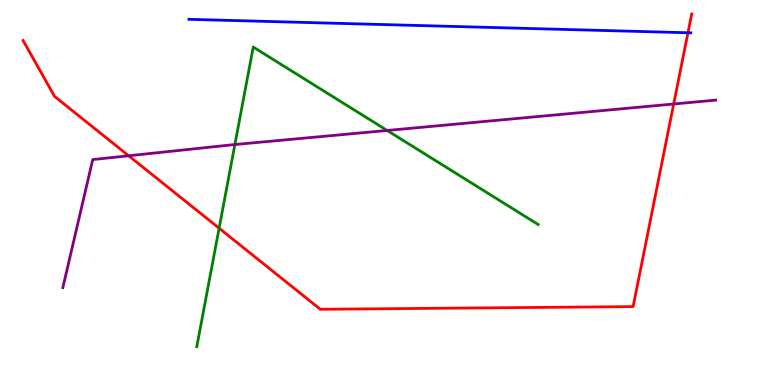[{'lines': ['blue', 'red'], 'intersections': [{'x': 8.88, 'y': 9.15}]}, {'lines': ['green', 'red'], 'intersections': [{'x': 2.83, 'y': 4.07}]}, {'lines': ['purple', 'red'], 'intersections': [{'x': 1.66, 'y': 5.95}, {'x': 8.69, 'y': 7.3}]}, {'lines': ['blue', 'green'], 'intersections': []}, {'lines': ['blue', 'purple'], 'intersections': []}, {'lines': ['green', 'purple'], 'intersections': [{'x': 3.03, 'y': 6.25}, {'x': 5.0, 'y': 6.61}]}]